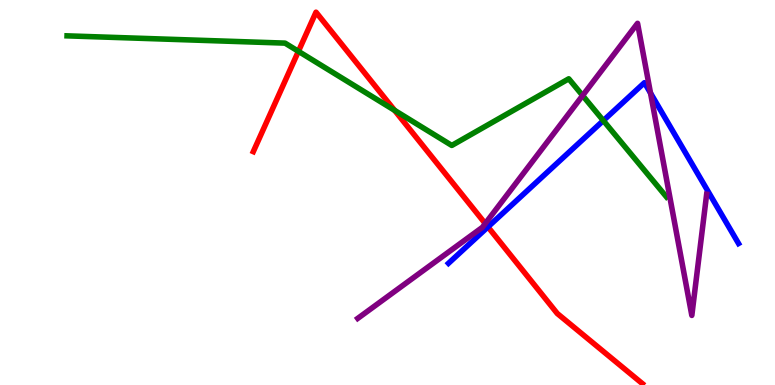[{'lines': ['blue', 'red'], 'intersections': [{'x': 6.3, 'y': 4.11}]}, {'lines': ['green', 'red'], 'intersections': [{'x': 3.85, 'y': 8.67}, {'x': 5.09, 'y': 7.13}]}, {'lines': ['purple', 'red'], 'intersections': [{'x': 6.26, 'y': 4.19}]}, {'lines': ['blue', 'green'], 'intersections': [{'x': 7.78, 'y': 6.87}]}, {'lines': ['blue', 'purple'], 'intersections': [{'x': 8.39, 'y': 7.58}]}, {'lines': ['green', 'purple'], 'intersections': [{'x': 7.52, 'y': 7.52}]}]